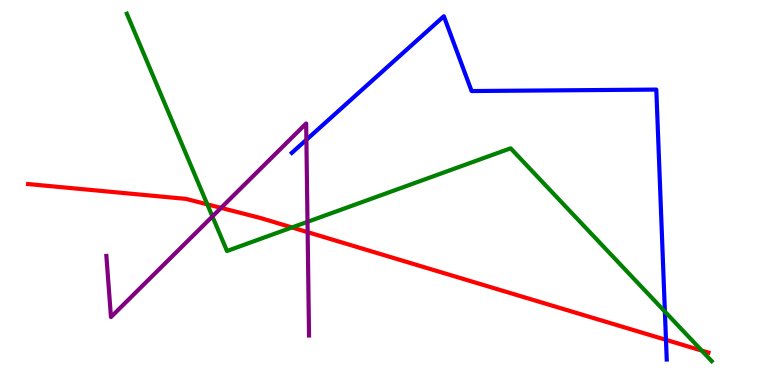[{'lines': ['blue', 'red'], 'intersections': [{'x': 8.59, 'y': 1.17}]}, {'lines': ['green', 'red'], 'intersections': [{'x': 2.67, 'y': 4.69}, {'x': 3.77, 'y': 4.09}, {'x': 9.05, 'y': 0.894}]}, {'lines': ['purple', 'red'], 'intersections': [{'x': 2.85, 'y': 4.6}, {'x': 3.97, 'y': 3.97}]}, {'lines': ['blue', 'green'], 'intersections': [{'x': 8.58, 'y': 1.91}]}, {'lines': ['blue', 'purple'], 'intersections': [{'x': 3.95, 'y': 6.37}]}, {'lines': ['green', 'purple'], 'intersections': [{'x': 2.74, 'y': 4.38}, {'x': 3.97, 'y': 4.24}]}]